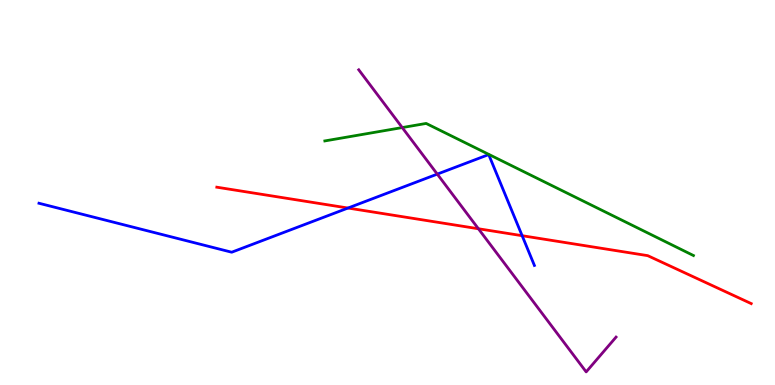[{'lines': ['blue', 'red'], 'intersections': [{'x': 4.49, 'y': 4.6}, {'x': 6.74, 'y': 3.88}]}, {'lines': ['green', 'red'], 'intersections': []}, {'lines': ['purple', 'red'], 'intersections': [{'x': 6.17, 'y': 4.06}]}, {'lines': ['blue', 'green'], 'intersections': []}, {'lines': ['blue', 'purple'], 'intersections': [{'x': 5.64, 'y': 5.48}]}, {'lines': ['green', 'purple'], 'intersections': [{'x': 5.19, 'y': 6.69}]}]